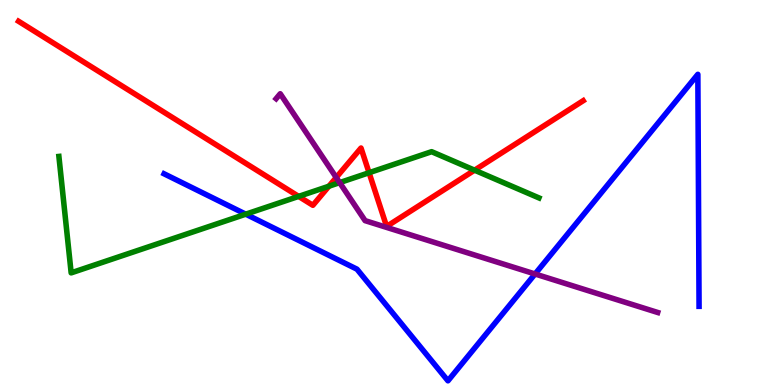[{'lines': ['blue', 'red'], 'intersections': []}, {'lines': ['green', 'red'], 'intersections': [{'x': 3.85, 'y': 4.9}, {'x': 4.24, 'y': 5.16}, {'x': 4.76, 'y': 5.51}, {'x': 6.12, 'y': 5.58}]}, {'lines': ['purple', 'red'], 'intersections': [{'x': 4.34, 'y': 5.39}]}, {'lines': ['blue', 'green'], 'intersections': [{'x': 3.17, 'y': 4.44}]}, {'lines': ['blue', 'purple'], 'intersections': [{'x': 6.9, 'y': 2.88}]}, {'lines': ['green', 'purple'], 'intersections': [{'x': 4.38, 'y': 5.26}]}]